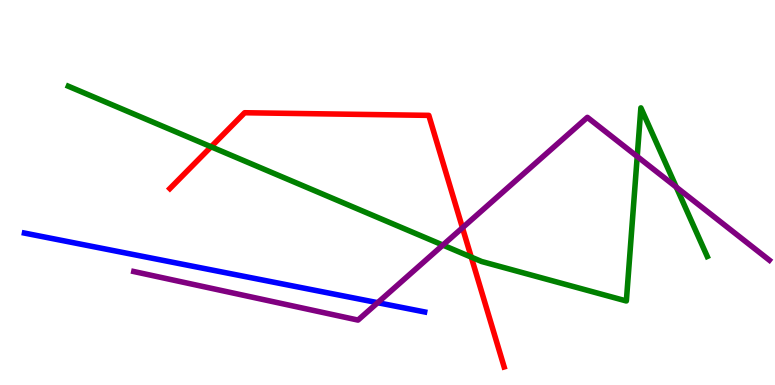[{'lines': ['blue', 'red'], 'intersections': []}, {'lines': ['green', 'red'], 'intersections': [{'x': 2.72, 'y': 6.19}, {'x': 6.08, 'y': 3.32}]}, {'lines': ['purple', 'red'], 'intersections': [{'x': 5.97, 'y': 4.08}]}, {'lines': ['blue', 'green'], 'intersections': []}, {'lines': ['blue', 'purple'], 'intersections': [{'x': 4.87, 'y': 2.14}]}, {'lines': ['green', 'purple'], 'intersections': [{'x': 5.71, 'y': 3.63}, {'x': 8.22, 'y': 5.94}, {'x': 8.73, 'y': 5.14}]}]